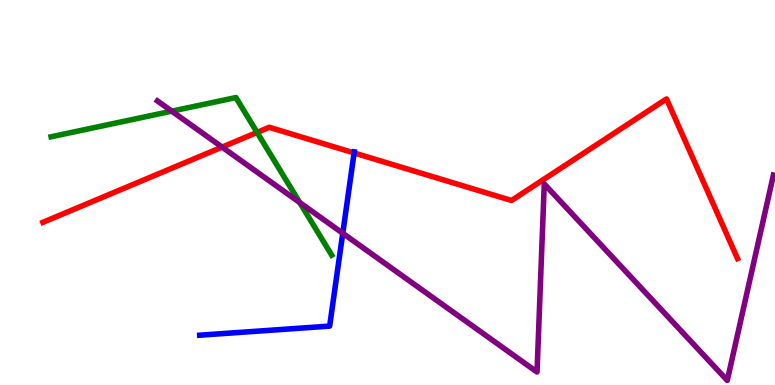[{'lines': ['blue', 'red'], 'intersections': [{'x': 4.57, 'y': 6.03}]}, {'lines': ['green', 'red'], 'intersections': [{'x': 3.32, 'y': 6.56}]}, {'lines': ['purple', 'red'], 'intersections': [{'x': 2.87, 'y': 6.18}]}, {'lines': ['blue', 'green'], 'intersections': []}, {'lines': ['blue', 'purple'], 'intersections': [{'x': 4.42, 'y': 3.94}]}, {'lines': ['green', 'purple'], 'intersections': [{'x': 2.22, 'y': 7.11}, {'x': 3.87, 'y': 4.74}]}]